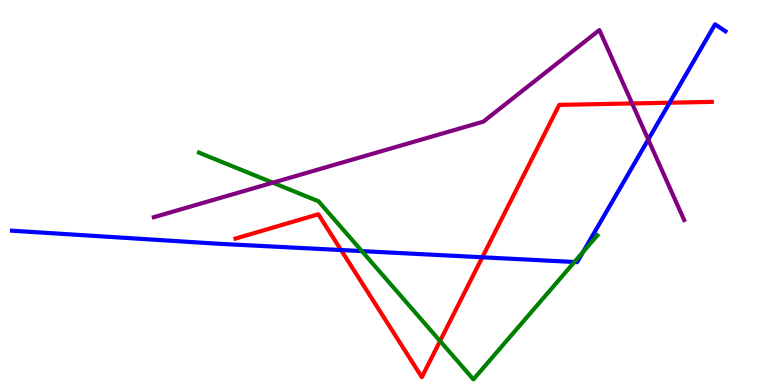[{'lines': ['blue', 'red'], 'intersections': [{'x': 4.4, 'y': 3.51}, {'x': 6.22, 'y': 3.32}, {'x': 8.64, 'y': 7.33}]}, {'lines': ['green', 'red'], 'intersections': [{'x': 5.68, 'y': 1.14}]}, {'lines': ['purple', 'red'], 'intersections': [{'x': 8.16, 'y': 7.31}]}, {'lines': ['blue', 'green'], 'intersections': [{'x': 4.67, 'y': 3.48}, {'x': 7.41, 'y': 3.19}, {'x': 7.52, 'y': 3.46}]}, {'lines': ['blue', 'purple'], 'intersections': [{'x': 8.36, 'y': 6.37}]}, {'lines': ['green', 'purple'], 'intersections': [{'x': 3.52, 'y': 5.26}]}]